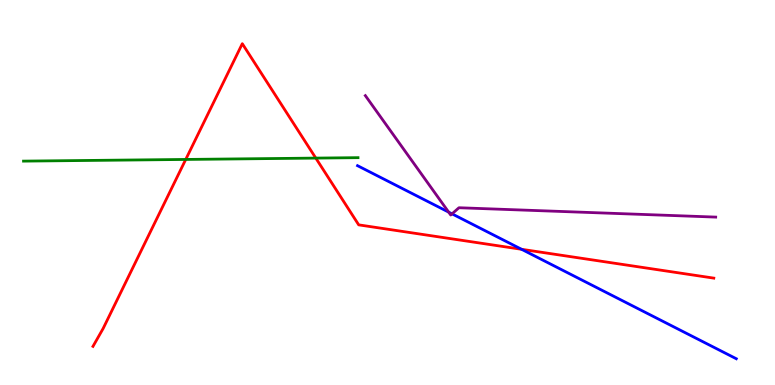[{'lines': ['blue', 'red'], 'intersections': [{'x': 6.73, 'y': 3.52}]}, {'lines': ['green', 'red'], 'intersections': [{'x': 2.4, 'y': 5.86}, {'x': 4.07, 'y': 5.89}]}, {'lines': ['purple', 'red'], 'intersections': []}, {'lines': ['blue', 'green'], 'intersections': []}, {'lines': ['blue', 'purple'], 'intersections': [{'x': 5.79, 'y': 4.49}, {'x': 5.83, 'y': 4.45}]}, {'lines': ['green', 'purple'], 'intersections': []}]